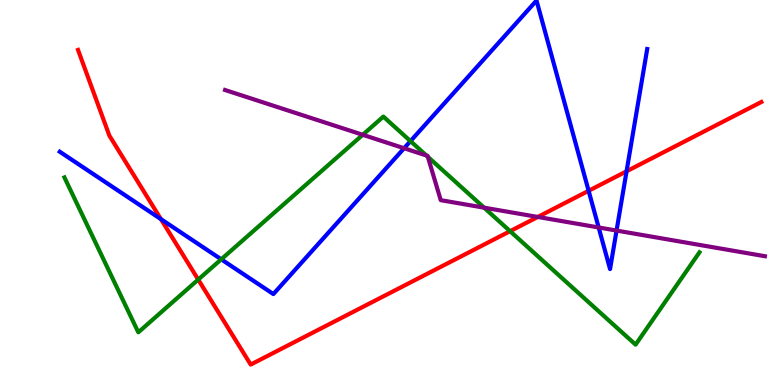[{'lines': ['blue', 'red'], 'intersections': [{'x': 2.08, 'y': 4.31}, {'x': 7.6, 'y': 5.04}, {'x': 8.08, 'y': 5.55}]}, {'lines': ['green', 'red'], 'intersections': [{'x': 2.56, 'y': 2.74}, {'x': 6.58, 'y': 4.0}]}, {'lines': ['purple', 'red'], 'intersections': [{'x': 6.94, 'y': 4.36}]}, {'lines': ['blue', 'green'], 'intersections': [{'x': 2.85, 'y': 3.26}, {'x': 5.3, 'y': 6.33}]}, {'lines': ['blue', 'purple'], 'intersections': [{'x': 5.21, 'y': 6.15}, {'x': 7.72, 'y': 4.09}, {'x': 7.96, 'y': 4.01}]}, {'lines': ['green', 'purple'], 'intersections': [{'x': 4.68, 'y': 6.5}, {'x': 5.5, 'y': 5.96}, {'x': 5.52, 'y': 5.93}, {'x': 6.25, 'y': 4.61}]}]